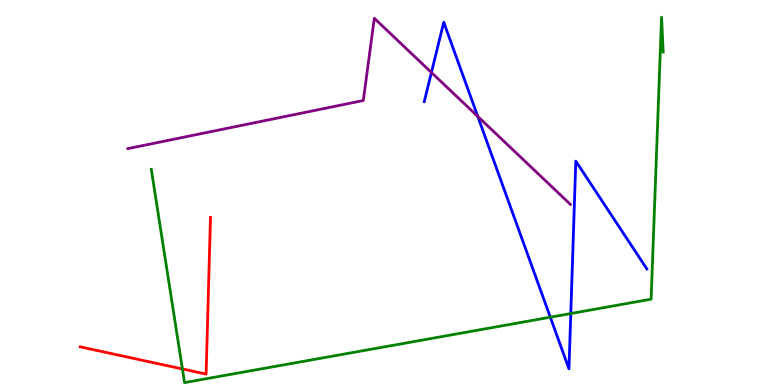[{'lines': ['blue', 'red'], 'intersections': []}, {'lines': ['green', 'red'], 'intersections': [{'x': 2.35, 'y': 0.417}]}, {'lines': ['purple', 'red'], 'intersections': []}, {'lines': ['blue', 'green'], 'intersections': [{'x': 7.1, 'y': 1.76}, {'x': 7.36, 'y': 1.86}]}, {'lines': ['blue', 'purple'], 'intersections': [{'x': 5.57, 'y': 8.12}, {'x': 6.17, 'y': 6.97}]}, {'lines': ['green', 'purple'], 'intersections': []}]